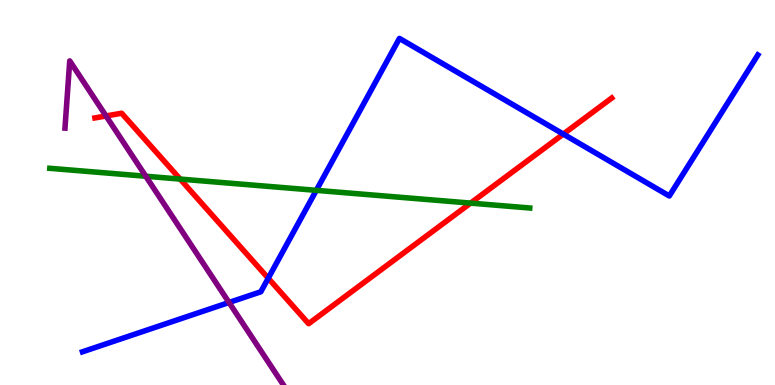[{'lines': ['blue', 'red'], 'intersections': [{'x': 3.46, 'y': 2.77}, {'x': 7.27, 'y': 6.52}]}, {'lines': ['green', 'red'], 'intersections': [{'x': 2.32, 'y': 5.35}, {'x': 6.07, 'y': 4.72}]}, {'lines': ['purple', 'red'], 'intersections': [{'x': 1.37, 'y': 6.99}]}, {'lines': ['blue', 'green'], 'intersections': [{'x': 4.08, 'y': 5.06}]}, {'lines': ['blue', 'purple'], 'intersections': [{'x': 2.96, 'y': 2.14}]}, {'lines': ['green', 'purple'], 'intersections': [{'x': 1.88, 'y': 5.42}]}]